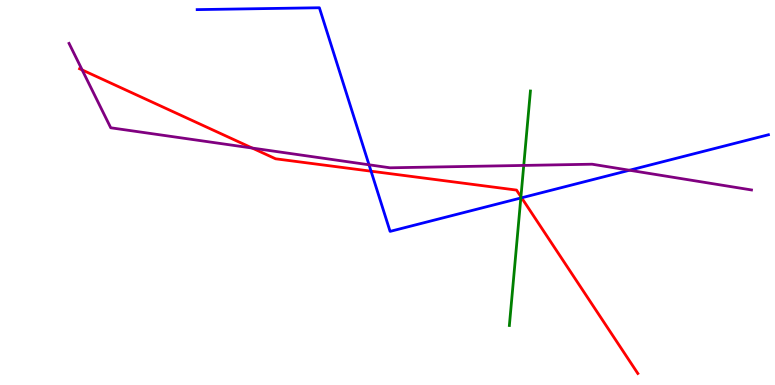[{'lines': ['blue', 'red'], 'intersections': [{'x': 4.79, 'y': 5.55}, {'x': 6.73, 'y': 4.86}]}, {'lines': ['green', 'red'], 'intersections': [{'x': 6.72, 'y': 4.89}]}, {'lines': ['purple', 'red'], 'intersections': [{'x': 1.06, 'y': 8.18}, {'x': 3.25, 'y': 6.15}]}, {'lines': ['blue', 'green'], 'intersections': [{'x': 6.72, 'y': 4.86}]}, {'lines': ['blue', 'purple'], 'intersections': [{'x': 4.76, 'y': 5.72}, {'x': 8.12, 'y': 5.58}]}, {'lines': ['green', 'purple'], 'intersections': [{'x': 6.76, 'y': 5.7}]}]